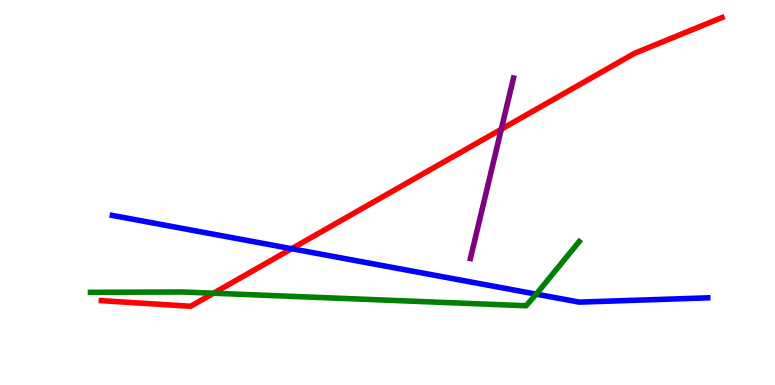[{'lines': ['blue', 'red'], 'intersections': [{'x': 3.76, 'y': 3.54}]}, {'lines': ['green', 'red'], 'intersections': [{'x': 2.76, 'y': 2.38}]}, {'lines': ['purple', 'red'], 'intersections': [{'x': 6.47, 'y': 6.64}]}, {'lines': ['blue', 'green'], 'intersections': [{'x': 6.92, 'y': 2.36}]}, {'lines': ['blue', 'purple'], 'intersections': []}, {'lines': ['green', 'purple'], 'intersections': []}]